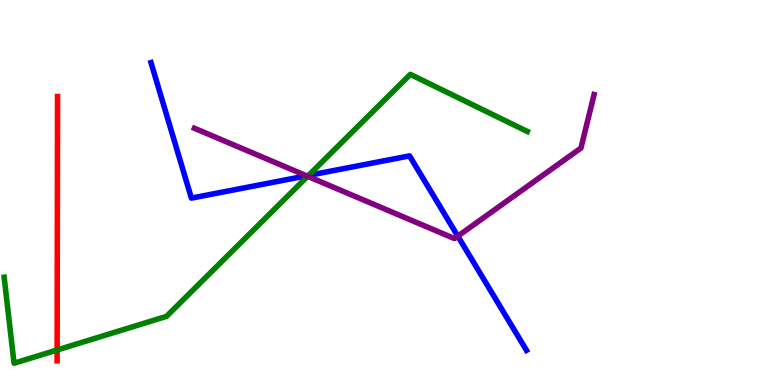[{'lines': ['blue', 'red'], 'intersections': []}, {'lines': ['green', 'red'], 'intersections': [{'x': 0.737, 'y': 0.909}]}, {'lines': ['purple', 'red'], 'intersections': []}, {'lines': ['blue', 'green'], 'intersections': [{'x': 3.98, 'y': 5.44}]}, {'lines': ['blue', 'purple'], 'intersections': [{'x': 3.96, 'y': 5.43}, {'x': 5.91, 'y': 3.87}]}, {'lines': ['green', 'purple'], 'intersections': [{'x': 3.97, 'y': 5.42}]}]